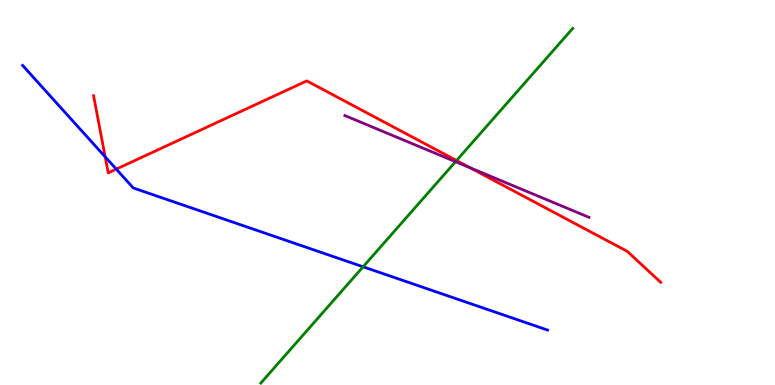[{'lines': ['blue', 'red'], 'intersections': [{'x': 1.36, 'y': 5.93}, {'x': 1.5, 'y': 5.61}]}, {'lines': ['green', 'red'], 'intersections': [{'x': 5.89, 'y': 5.83}]}, {'lines': ['purple', 'red'], 'intersections': [{'x': 6.07, 'y': 5.64}]}, {'lines': ['blue', 'green'], 'intersections': [{'x': 4.69, 'y': 3.07}]}, {'lines': ['blue', 'purple'], 'intersections': []}, {'lines': ['green', 'purple'], 'intersections': [{'x': 5.88, 'y': 5.8}]}]